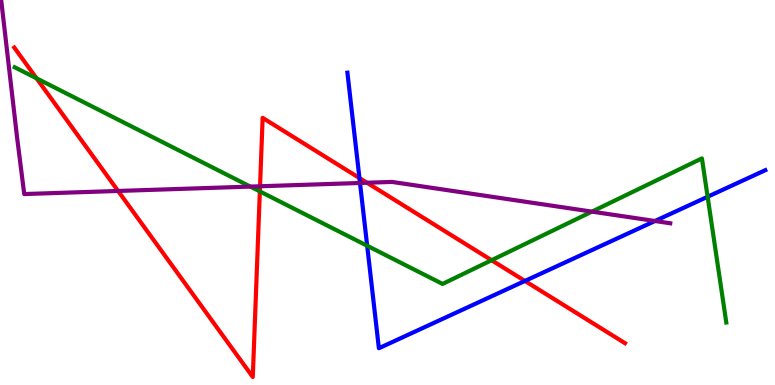[{'lines': ['blue', 'red'], 'intersections': [{'x': 4.64, 'y': 5.38}, {'x': 6.77, 'y': 2.7}]}, {'lines': ['green', 'red'], 'intersections': [{'x': 0.472, 'y': 7.97}, {'x': 3.35, 'y': 5.03}, {'x': 6.34, 'y': 3.24}]}, {'lines': ['purple', 'red'], 'intersections': [{'x': 1.52, 'y': 5.04}, {'x': 3.36, 'y': 5.16}, {'x': 4.74, 'y': 5.25}]}, {'lines': ['blue', 'green'], 'intersections': [{'x': 4.74, 'y': 3.62}, {'x': 9.13, 'y': 4.89}]}, {'lines': ['blue', 'purple'], 'intersections': [{'x': 4.65, 'y': 5.25}, {'x': 8.45, 'y': 4.26}]}, {'lines': ['green', 'purple'], 'intersections': [{'x': 3.23, 'y': 5.15}, {'x': 7.64, 'y': 4.5}]}]